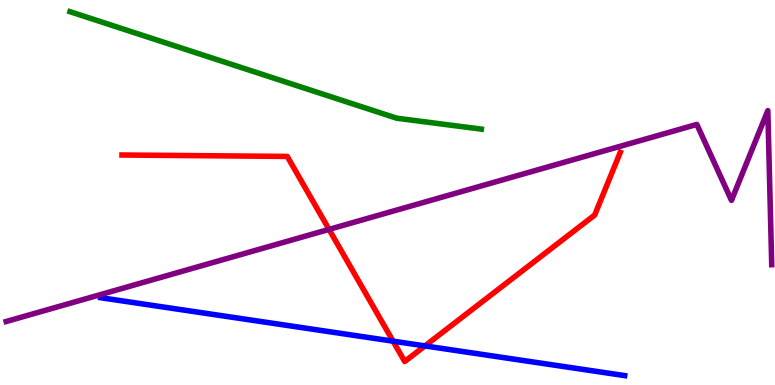[{'lines': ['blue', 'red'], 'intersections': [{'x': 5.07, 'y': 1.14}, {'x': 5.48, 'y': 1.02}]}, {'lines': ['green', 'red'], 'intersections': []}, {'lines': ['purple', 'red'], 'intersections': [{'x': 4.25, 'y': 4.04}]}, {'lines': ['blue', 'green'], 'intersections': []}, {'lines': ['blue', 'purple'], 'intersections': []}, {'lines': ['green', 'purple'], 'intersections': []}]